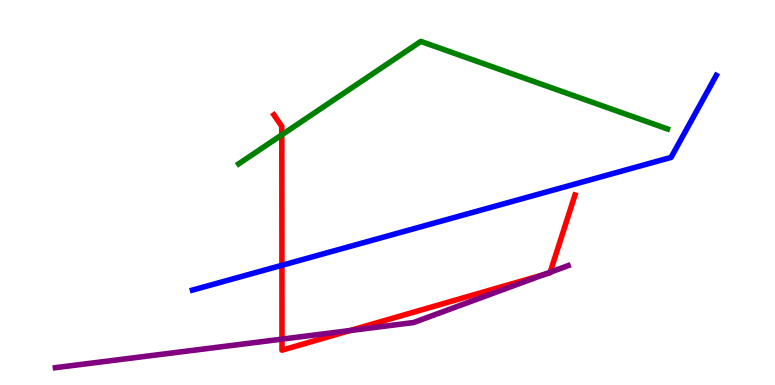[{'lines': ['blue', 'red'], 'intersections': [{'x': 3.64, 'y': 3.11}]}, {'lines': ['green', 'red'], 'intersections': [{'x': 3.64, 'y': 6.5}]}, {'lines': ['purple', 'red'], 'intersections': [{'x': 3.64, 'y': 1.19}, {'x': 4.52, 'y': 1.41}, {'x': 7.01, 'y': 2.87}, {'x': 7.1, 'y': 2.93}]}, {'lines': ['blue', 'green'], 'intersections': []}, {'lines': ['blue', 'purple'], 'intersections': []}, {'lines': ['green', 'purple'], 'intersections': []}]